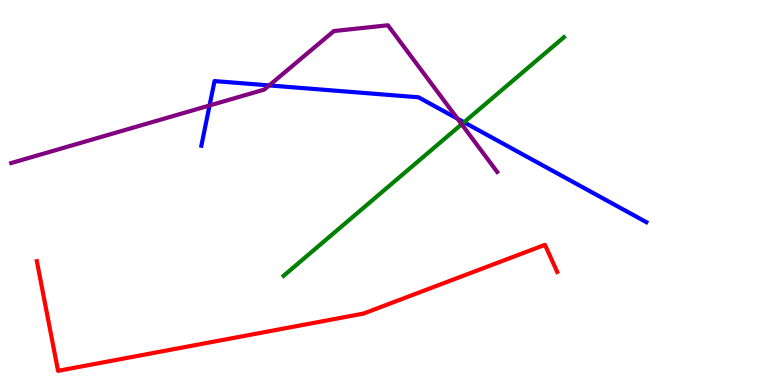[{'lines': ['blue', 'red'], 'intersections': []}, {'lines': ['green', 'red'], 'intersections': []}, {'lines': ['purple', 'red'], 'intersections': []}, {'lines': ['blue', 'green'], 'intersections': [{'x': 5.99, 'y': 6.82}]}, {'lines': ['blue', 'purple'], 'intersections': [{'x': 2.7, 'y': 7.26}, {'x': 3.47, 'y': 7.78}, {'x': 5.9, 'y': 6.92}]}, {'lines': ['green', 'purple'], 'intersections': [{'x': 5.96, 'y': 6.77}]}]